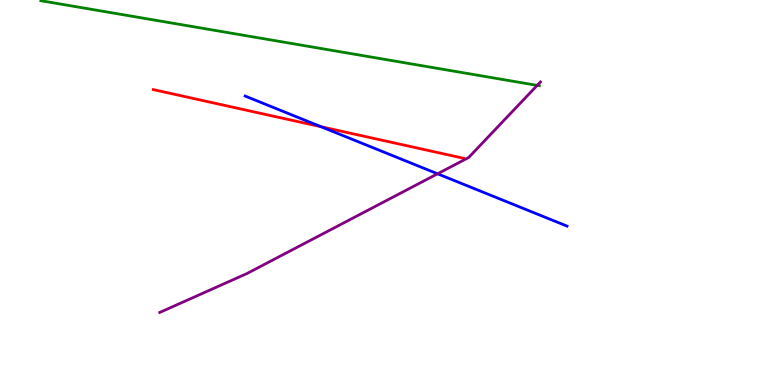[{'lines': ['blue', 'red'], 'intersections': [{'x': 4.14, 'y': 6.71}]}, {'lines': ['green', 'red'], 'intersections': []}, {'lines': ['purple', 'red'], 'intersections': []}, {'lines': ['blue', 'green'], 'intersections': []}, {'lines': ['blue', 'purple'], 'intersections': [{'x': 5.65, 'y': 5.49}]}, {'lines': ['green', 'purple'], 'intersections': [{'x': 6.93, 'y': 7.78}]}]